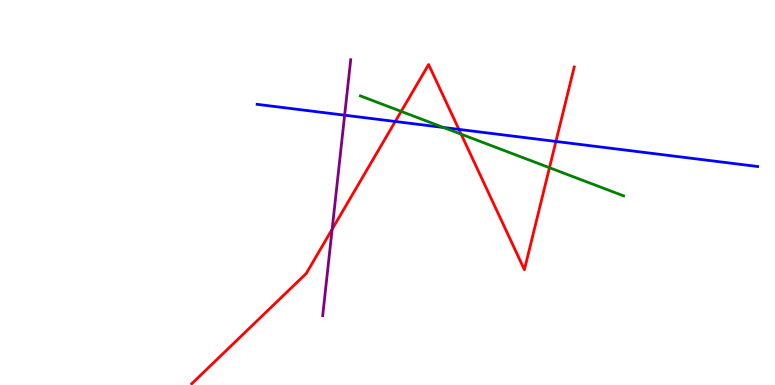[{'lines': ['blue', 'red'], 'intersections': [{'x': 5.1, 'y': 6.84}, {'x': 5.92, 'y': 6.64}, {'x': 7.17, 'y': 6.33}]}, {'lines': ['green', 'red'], 'intersections': [{'x': 5.18, 'y': 7.11}, {'x': 5.95, 'y': 6.51}, {'x': 7.09, 'y': 5.64}]}, {'lines': ['purple', 'red'], 'intersections': [{'x': 4.29, 'y': 4.05}]}, {'lines': ['blue', 'green'], 'intersections': [{'x': 5.72, 'y': 6.69}]}, {'lines': ['blue', 'purple'], 'intersections': [{'x': 4.45, 'y': 7.01}]}, {'lines': ['green', 'purple'], 'intersections': []}]